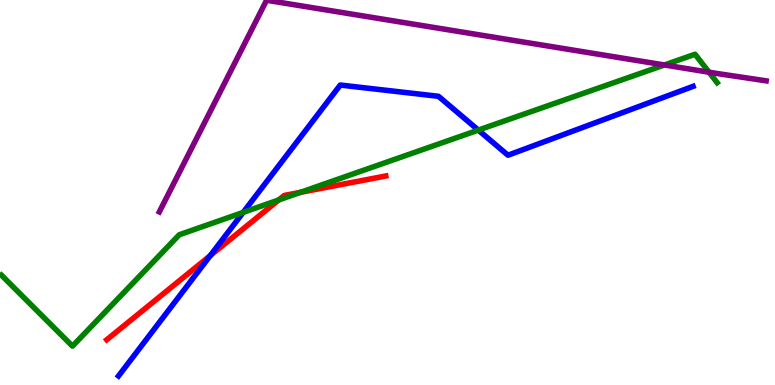[{'lines': ['blue', 'red'], 'intersections': [{'x': 2.71, 'y': 3.36}]}, {'lines': ['green', 'red'], 'intersections': [{'x': 3.6, 'y': 4.81}, {'x': 3.88, 'y': 5.0}]}, {'lines': ['purple', 'red'], 'intersections': []}, {'lines': ['blue', 'green'], 'intersections': [{'x': 3.14, 'y': 4.48}, {'x': 6.17, 'y': 6.62}]}, {'lines': ['blue', 'purple'], 'intersections': []}, {'lines': ['green', 'purple'], 'intersections': [{'x': 8.57, 'y': 8.31}, {'x': 9.15, 'y': 8.12}]}]